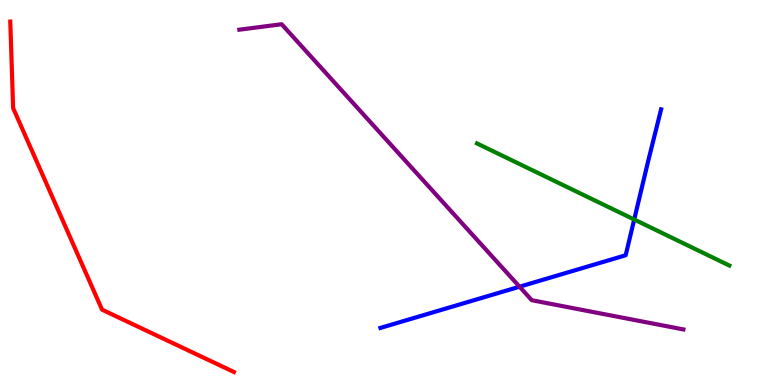[{'lines': ['blue', 'red'], 'intersections': []}, {'lines': ['green', 'red'], 'intersections': []}, {'lines': ['purple', 'red'], 'intersections': []}, {'lines': ['blue', 'green'], 'intersections': [{'x': 8.18, 'y': 4.3}]}, {'lines': ['blue', 'purple'], 'intersections': [{'x': 6.7, 'y': 2.55}]}, {'lines': ['green', 'purple'], 'intersections': []}]